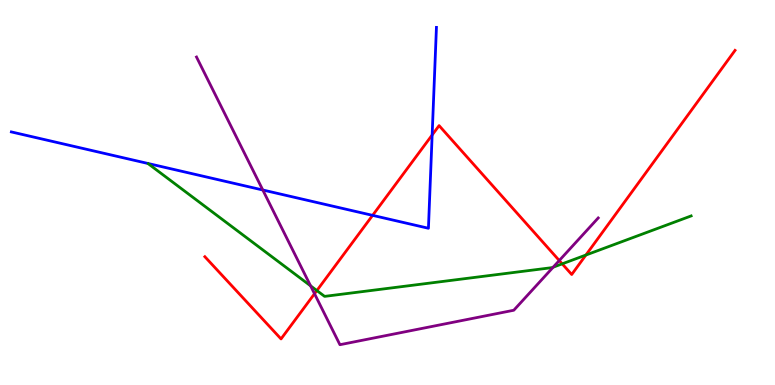[{'lines': ['blue', 'red'], 'intersections': [{'x': 4.81, 'y': 4.41}, {'x': 5.58, 'y': 6.49}]}, {'lines': ['green', 'red'], 'intersections': [{'x': 4.09, 'y': 2.45}, {'x': 7.25, 'y': 3.15}, {'x': 7.56, 'y': 3.38}]}, {'lines': ['purple', 'red'], 'intersections': [{'x': 4.06, 'y': 2.37}, {'x': 7.22, 'y': 3.23}]}, {'lines': ['blue', 'green'], 'intersections': []}, {'lines': ['blue', 'purple'], 'intersections': [{'x': 3.39, 'y': 5.06}]}, {'lines': ['green', 'purple'], 'intersections': [{'x': 4.01, 'y': 2.58}, {'x': 7.14, 'y': 3.06}]}]